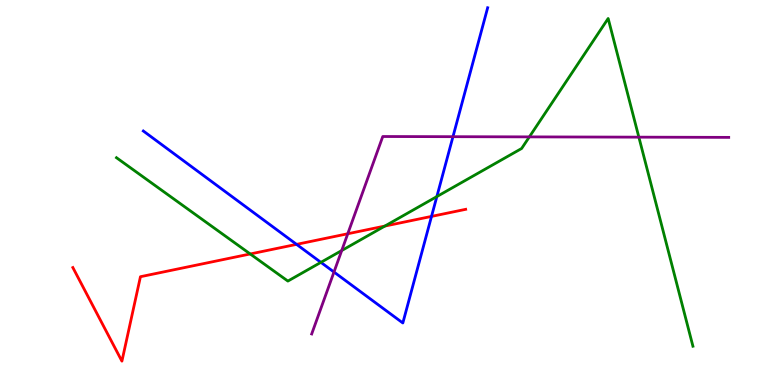[{'lines': ['blue', 'red'], 'intersections': [{'x': 3.83, 'y': 3.65}, {'x': 5.57, 'y': 4.38}]}, {'lines': ['green', 'red'], 'intersections': [{'x': 3.23, 'y': 3.4}, {'x': 4.97, 'y': 4.13}]}, {'lines': ['purple', 'red'], 'intersections': [{'x': 4.49, 'y': 3.93}]}, {'lines': ['blue', 'green'], 'intersections': [{'x': 4.14, 'y': 3.19}, {'x': 5.64, 'y': 4.89}]}, {'lines': ['blue', 'purple'], 'intersections': [{'x': 4.31, 'y': 2.93}, {'x': 5.84, 'y': 6.45}]}, {'lines': ['green', 'purple'], 'intersections': [{'x': 4.41, 'y': 3.49}, {'x': 6.83, 'y': 6.44}, {'x': 8.24, 'y': 6.44}]}]